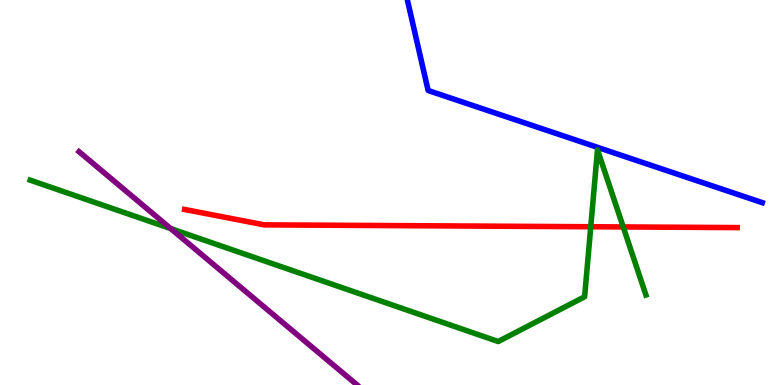[{'lines': ['blue', 'red'], 'intersections': []}, {'lines': ['green', 'red'], 'intersections': [{'x': 7.62, 'y': 4.11}, {'x': 8.04, 'y': 4.11}]}, {'lines': ['purple', 'red'], 'intersections': []}, {'lines': ['blue', 'green'], 'intersections': []}, {'lines': ['blue', 'purple'], 'intersections': []}, {'lines': ['green', 'purple'], 'intersections': [{'x': 2.2, 'y': 4.06}]}]